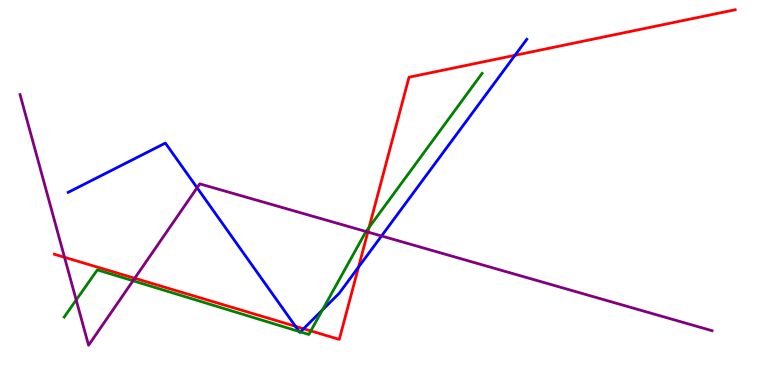[{'lines': ['blue', 'red'], 'intersections': [{'x': 3.81, 'y': 1.52}, {'x': 3.92, 'y': 1.46}, {'x': 4.63, 'y': 3.06}, {'x': 6.64, 'y': 8.56}]}, {'lines': ['green', 'red'], 'intersections': [{'x': 4.01, 'y': 1.41}, {'x': 4.76, 'y': 4.09}]}, {'lines': ['purple', 'red'], 'intersections': [{'x': 0.833, 'y': 3.32}, {'x': 1.74, 'y': 2.77}, {'x': 4.75, 'y': 3.97}]}, {'lines': ['blue', 'green'], 'intersections': [{'x': 3.86, 'y': 1.39}, {'x': 3.88, 'y': 1.38}, {'x': 4.16, 'y': 1.95}]}, {'lines': ['blue', 'purple'], 'intersections': [{'x': 2.54, 'y': 5.12}, {'x': 4.92, 'y': 3.87}]}, {'lines': ['green', 'purple'], 'intersections': [{'x': 0.983, 'y': 2.21}, {'x': 1.72, 'y': 2.71}, {'x': 4.72, 'y': 3.99}]}]